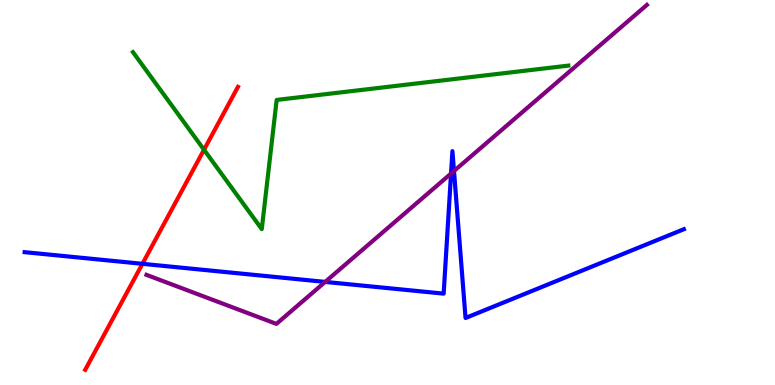[{'lines': ['blue', 'red'], 'intersections': [{'x': 1.84, 'y': 3.15}]}, {'lines': ['green', 'red'], 'intersections': [{'x': 2.63, 'y': 6.11}]}, {'lines': ['purple', 'red'], 'intersections': []}, {'lines': ['blue', 'green'], 'intersections': []}, {'lines': ['blue', 'purple'], 'intersections': [{'x': 4.2, 'y': 2.68}, {'x': 5.82, 'y': 5.49}, {'x': 5.86, 'y': 5.56}]}, {'lines': ['green', 'purple'], 'intersections': []}]